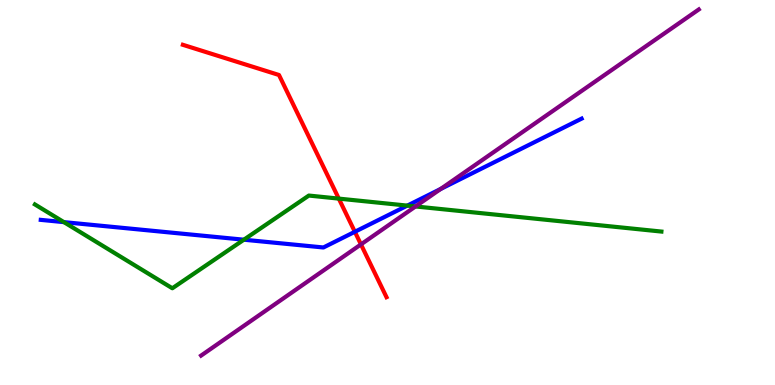[{'lines': ['blue', 'red'], 'intersections': [{'x': 4.58, 'y': 3.98}]}, {'lines': ['green', 'red'], 'intersections': [{'x': 4.37, 'y': 4.84}]}, {'lines': ['purple', 'red'], 'intersections': [{'x': 4.66, 'y': 3.65}]}, {'lines': ['blue', 'green'], 'intersections': [{'x': 0.825, 'y': 4.23}, {'x': 3.15, 'y': 3.77}, {'x': 5.26, 'y': 4.66}]}, {'lines': ['blue', 'purple'], 'intersections': [{'x': 5.69, 'y': 5.09}]}, {'lines': ['green', 'purple'], 'intersections': [{'x': 5.36, 'y': 4.64}]}]